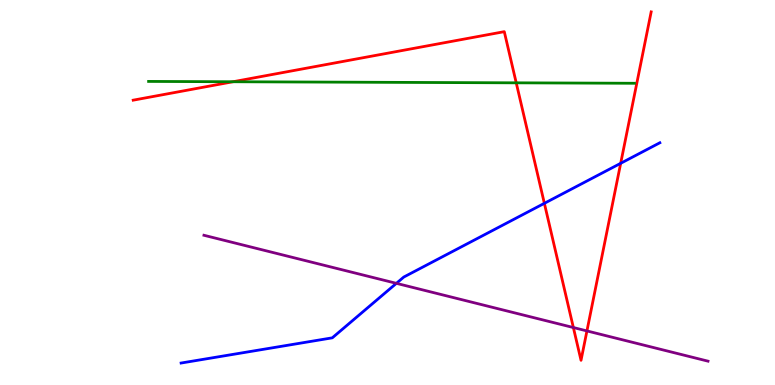[{'lines': ['blue', 'red'], 'intersections': [{'x': 7.02, 'y': 4.72}, {'x': 8.01, 'y': 5.76}]}, {'lines': ['green', 'red'], 'intersections': [{'x': 3.01, 'y': 7.88}, {'x': 6.66, 'y': 7.85}]}, {'lines': ['purple', 'red'], 'intersections': [{'x': 7.4, 'y': 1.49}, {'x': 7.57, 'y': 1.4}]}, {'lines': ['blue', 'green'], 'intersections': []}, {'lines': ['blue', 'purple'], 'intersections': [{'x': 5.11, 'y': 2.64}]}, {'lines': ['green', 'purple'], 'intersections': []}]